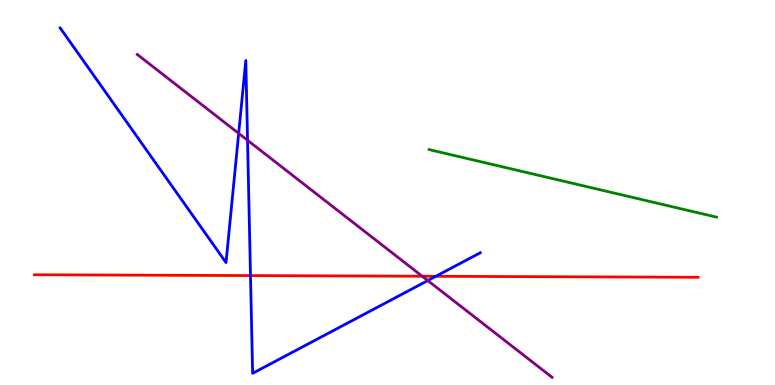[{'lines': ['blue', 'red'], 'intersections': [{'x': 3.23, 'y': 2.84}, {'x': 5.62, 'y': 2.82}]}, {'lines': ['green', 'red'], 'intersections': []}, {'lines': ['purple', 'red'], 'intersections': [{'x': 5.45, 'y': 2.83}]}, {'lines': ['blue', 'green'], 'intersections': []}, {'lines': ['blue', 'purple'], 'intersections': [{'x': 3.08, 'y': 6.54}, {'x': 3.19, 'y': 6.36}, {'x': 5.52, 'y': 2.71}]}, {'lines': ['green', 'purple'], 'intersections': []}]